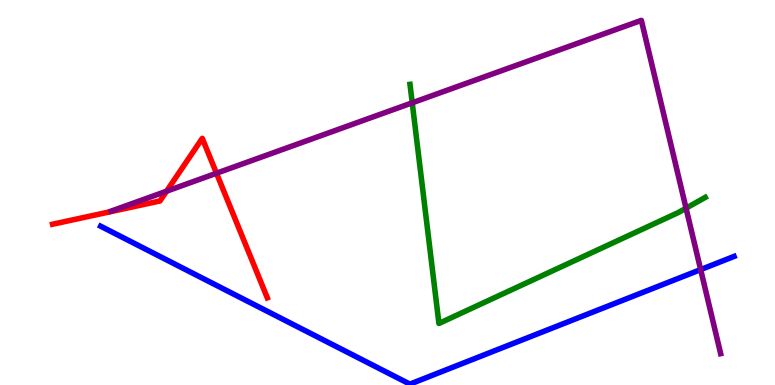[{'lines': ['blue', 'red'], 'intersections': []}, {'lines': ['green', 'red'], 'intersections': []}, {'lines': ['purple', 'red'], 'intersections': [{'x': 2.15, 'y': 5.03}, {'x': 2.79, 'y': 5.5}]}, {'lines': ['blue', 'green'], 'intersections': []}, {'lines': ['blue', 'purple'], 'intersections': [{'x': 9.04, 'y': 3.0}]}, {'lines': ['green', 'purple'], 'intersections': [{'x': 5.32, 'y': 7.33}, {'x': 8.85, 'y': 4.59}]}]